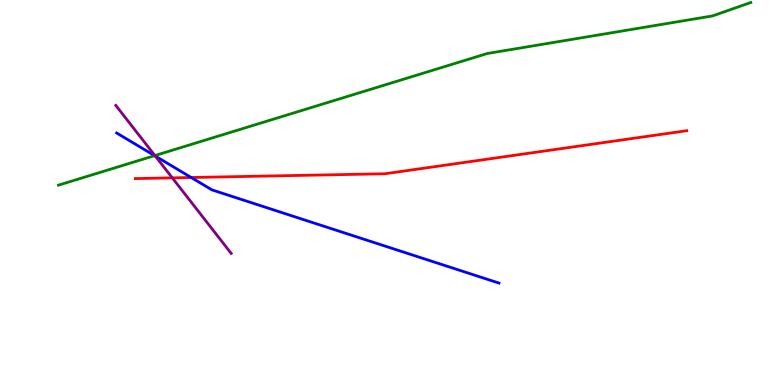[{'lines': ['blue', 'red'], 'intersections': [{'x': 2.47, 'y': 5.39}]}, {'lines': ['green', 'red'], 'intersections': []}, {'lines': ['purple', 'red'], 'intersections': [{'x': 2.22, 'y': 5.38}]}, {'lines': ['blue', 'green'], 'intersections': [{'x': 1.99, 'y': 5.96}]}, {'lines': ['blue', 'purple'], 'intersections': [{'x': 2.0, 'y': 5.95}]}, {'lines': ['green', 'purple'], 'intersections': [{'x': 2.0, 'y': 5.96}]}]